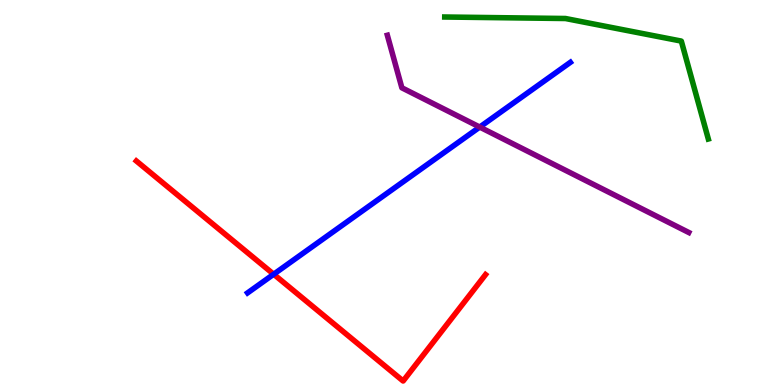[{'lines': ['blue', 'red'], 'intersections': [{'x': 3.53, 'y': 2.88}]}, {'lines': ['green', 'red'], 'intersections': []}, {'lines': ['purple', 'red'], 'intersections': []}, {'lines': ['blue', 'green'], 'intersections': []}, {'lines': ['blue', 'purple'], 'intersections': [{'x': 6.19, 'y': 6.7}]}, {'lines': ['green', 'purple'], 'intersections': []}]